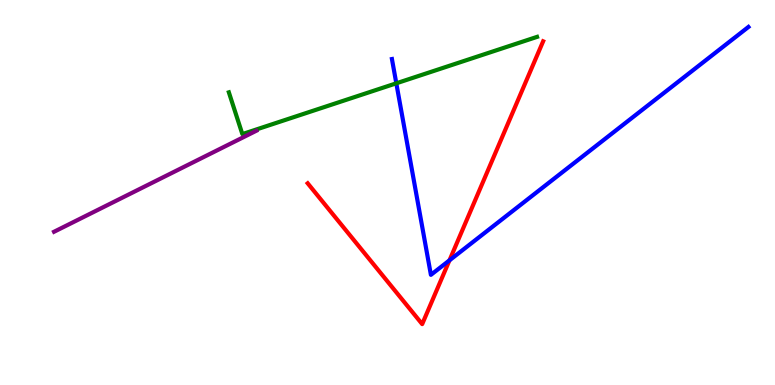[{'lines': ['blue', 'red'], 'intersections': [{'x': 5.8, 'y': 3.24}]}, {'lines': ['green', 'red'], 'intersections': []}, {'lines': ['purple', 'red'], 'intersections': []}, {'lines': ['blue', 'green'], 'intersections': [{'x': 5.11, 'y': 7.84}]}, {'lines': ['blue', 'purple'], 'intersections': []}, {'lines': ['green', 'purple'], 'intersections': []}]